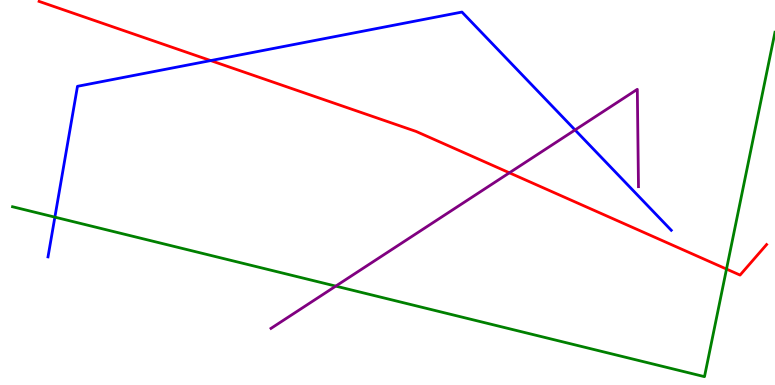[{'lines': ['blue', 'red'], 'intersections': [{'x': 2.72, 'y': 8.43}]}, {'lines': ['green', 'red'], 'intersections': [{'x': 9.37, 'y': 3.01}]}, {'lines': ['purple', 'red'], 'intersections': [{'x': 6.57, 'y': 5.51}]}, {'lines': ['blue', 'green'], 'intersections': [{'x': 0.708, 'y': 4.36}]}, {'lines': ['blue', 'purple'], 'intersections': [{'x': 7.42, 'y': 6.62}]}, {'lines': ['green', 'purple'], 'intersections': [{'x': 4.33, 'y': 2.57}]}]